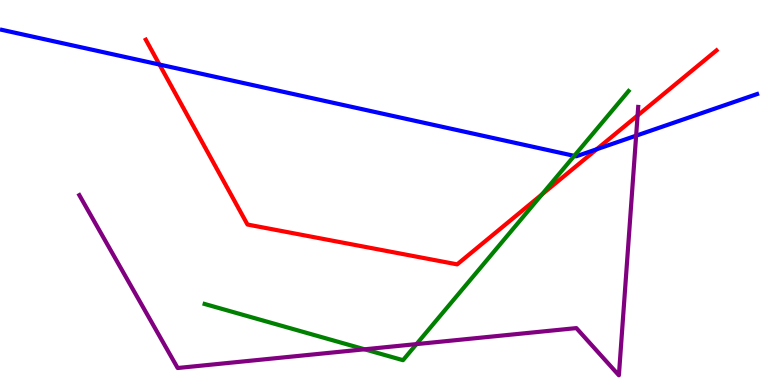[{'lines': ['blue', 'red'], 'intersections': [{'x': 2.06, 'y': 8.32}, {'x': 7.7, 'y': 6.12}]}, {'lines': ['green', 'red'], 'intersections': [{'x': 6.99, 'y': 4.95}]}, {'lines': ['purple', 'red'], 'intersections': [{'x': 8.23, 'y': 7.0}]}, {'lines': ['blue', 'green'], 'intersections': [{'x': 7.41, 'y': 5.95}]}, {'lines': ['blue', 'purple'], 'intersections': [{'x': 8.21, 'y': 6.48}]}, {'lines': ['green', 'purple'], 'intersections': [{'x': 4.7, 'y': 0.927}, {'x': 5.37, 'y': 1.06}]}]